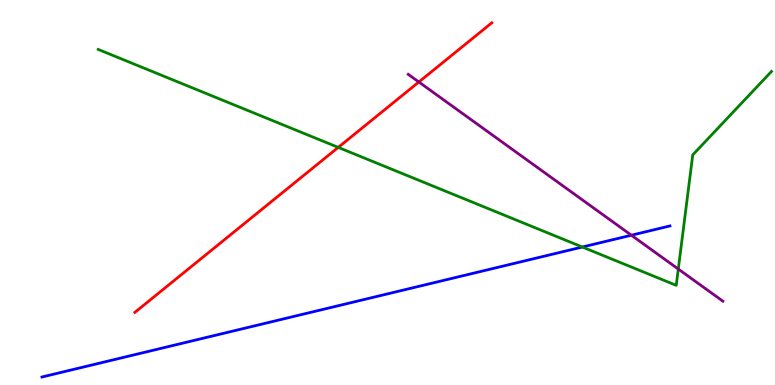[{'lines': ['blue', 'red'], 'intersections': []}, {'lines': ['green', 'red'], 'intersections': [{'x': 4.36, 'y': 6.17}]}, {'lines': ['purple', 'red'], 'intersections': [{'x': 5.4, 'y': 7.87}]}, {'lines': ['blue', 'green'], 'intersections': [{'x': 7.51, 'y': 3.58}]}, {'lines': ['blue', 'purple'], 'intersections': [{'x': 8.15, 'y': 3.89}]}, {'lines': ['green', 'purple'], 'intersections': [{'x': 8.75, 'y': 3.01}]}]